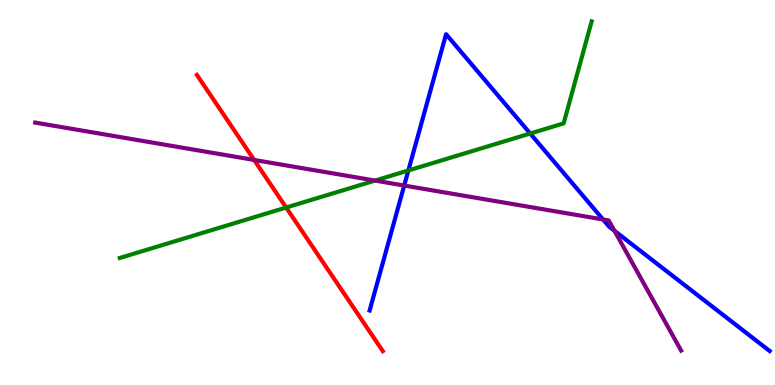[{'lines': ['blue', 'red'], 'intersections': []}, {'lines': ['green', 'red'], 'intersections': [{'x': 3.69, 'y': 4.61}]}, {'lines': ['purple', 'red'], 'intersections': [{'x': 3.28, 'y': 5.85}]}, {'lines': ['blue', 'green'], 'intersections': [{'x': 5.27, 'y': 5.57}, {'x': 6.84, 'y': 6.53}]}, {'lines': ['blue', 'purple'], 'intersections': [{'x': 5.22, 'y': 5.18}, {'x': 7.78, 'y': 4.3}, {'x': 7.93, 'y': 4.01}]}, {'lines': ['green', 'purple'], 'intersections': [{'x': 4.84, 'y': 5.31}]}]